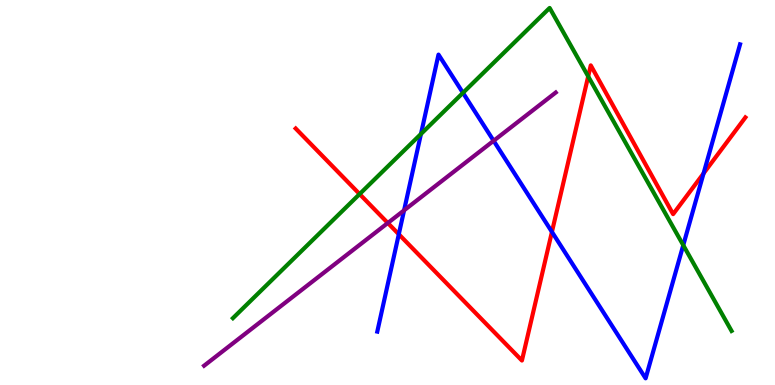[{'lines': ['blue', 'red'], 'intersections': [{'x': 5.15, 'y': 3.92}, {'x': 7.12, 'y': 3.98}, {'x': 9.08, 'y': 5.5}]}, {'lines': ['green', 'red'], 'intersections': [{'x': 4.64, 'y': 4.96}, {'x': 7.59, 'y': 8.02}]}, {'lines': ['purple', 'red'], 'intersections': [{'x': 5.0, 'y': 4.21}]}, {'lines': ['blue', 'green'], 'intersections': [{'x': 5.43, 'y': 6.52}, {'x': 5.97, 'y': 7.59}, {'x': 8.82, 'y': 3.63}]}, {'lines': ['blue', 'purple'], 'intersections': [{'x': 5.21, 'y': 4.54}, {'x': 6.37, 'y': 6.34}]}, {'lines': ['green', 'purple'], 'intersections': []}]